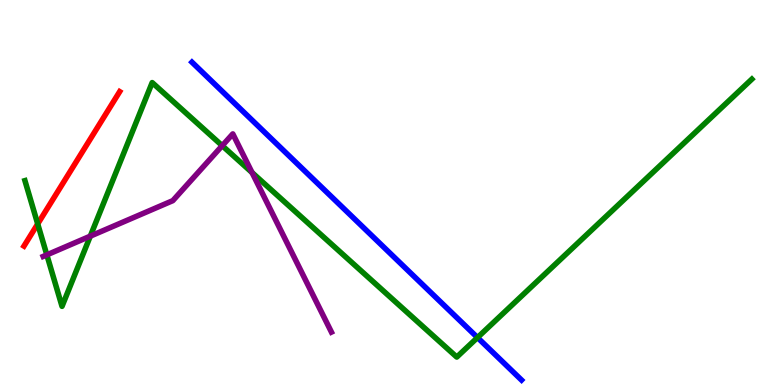[{'lines': ['blue', 'red'], 'intersections': []}, {'lines': ['green', 'red'], 'intersections': [{'x': 0.487, 'y': 4.18}]}, {'lines': ['purple', 'red'], 'intersections': []}, {'lines': ['blue', 'green'], 'intersections': [{'x': 6.16, 'y': 1.23}]}, {'lines': ['blue', 'purple'], 'intersections': []}, {'lines': ['green', 'purple'], 'intersections': [{'x': 0.604, 'y': 3.38}, {'x': 1.17, 'y': 3.87}, {'x': 2.87, 'y': 6.22}, {'x': 3.25, 'y': 5.52}]}]